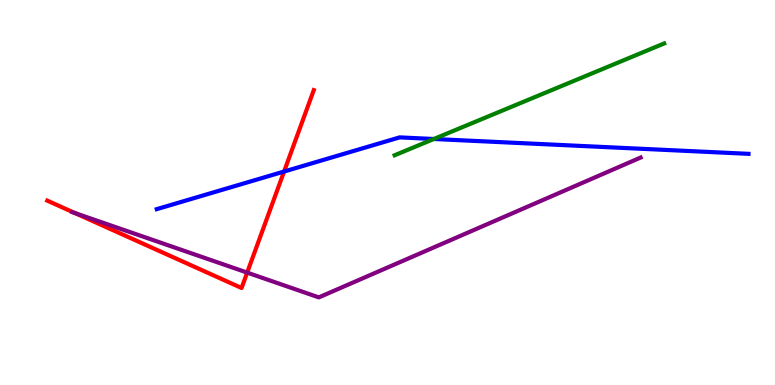[{'lines': ['blue', 'red'], 'intersections': [{'x': 3.67, 'y': 5.54}]}, {'lines': ['green', 'red'], 'intersections': []}, {'lines': ['purple', 'red'], 'intersections': [{'x': 0.965, 'y': 4.47}, {'x': 3.19, 'y': 2.92}]}, {'lines': ['blue', 'green'], 'intersections': [{'x': 5.6, 'y': 6.39}]}, {'lines': ['blue', 'purple'], 'intersections': []}, {'lines': ['green', 'purple'], 'intersections': []}]